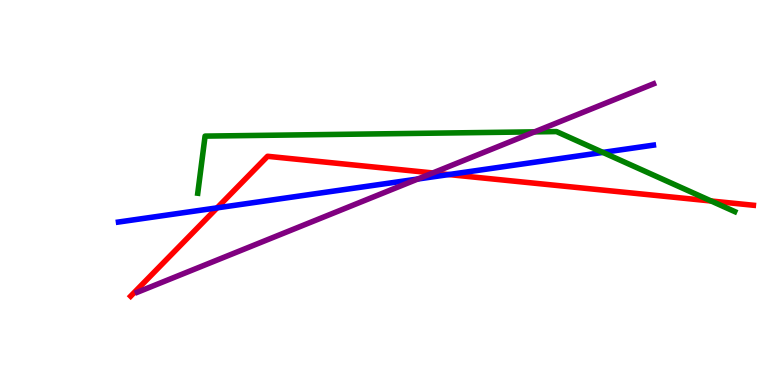[{'lines': ['blue', 'red'], 'intersections': [{'x': 2.8, 'y': 4.6}, {'x': 5.79, 'y': 5.47}]}, {'lines': ['green', 'red'], 'intersections': [{'x': 9.18, 'y': 4.78}]}, {'lines': ['purple', 'red'], 'intersections': [{'x': 5.58, 'y': 5.51}]}, {'lines': ['blue', 'green'], 'intersections': [{'x': 7.78, 'y': 6.04}]}, {'lines': ['blue', 'purple'], 'intersections': [{'x': 5.39, 'y': 5.35}]}, {'lines': ['green', 'purple'], 'intersections': [{'x': 6.9, 'y': 6.58}]}]